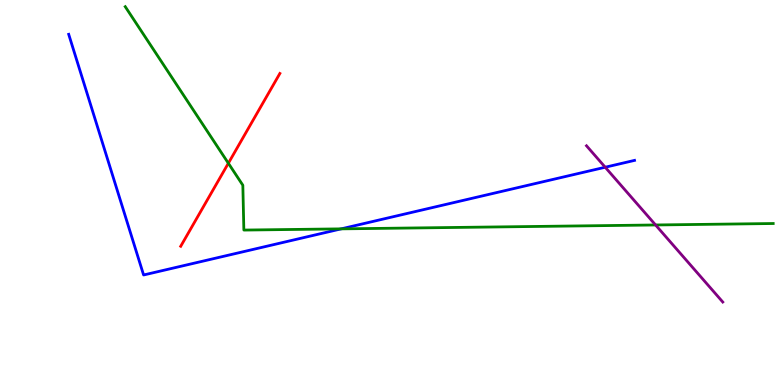[{'lines': ['blue', 'red'], 'intersections': []}, {'lines': ['green', 'red'], 'intersections': [{'x': 2.95, 'y': 5.76}]}, {'lines': ['purple', 'red'], 'intersections': []}, {'lines': ['blue', 'green'], 'intersections': [{'x': 4.4, 'y': 4.06}]}, {'lines': ['blue', 'purple'], 'intersections': [{'x': 7.81, 'y': 5.66}]}, {'lines': ['green', 'purple'], 'intersections': [{'x': 8.46, 'y': 4.16}]}]